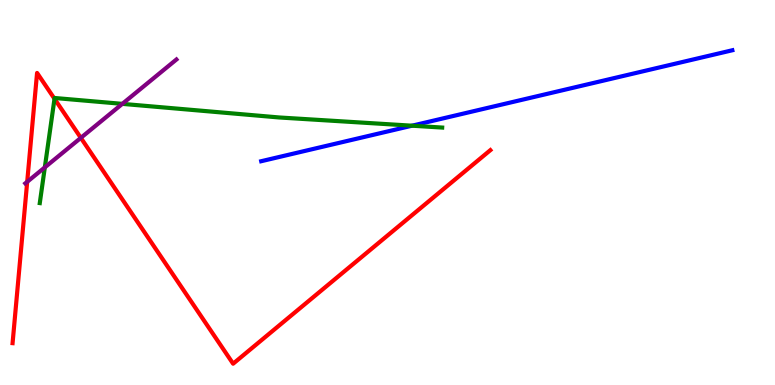[{'lines': ['blue', 'red'], 'intersections': []}, {'lines': ['green', 'red'], 'intersections': [{'x': 0.703, 'y': 7.43}]}, {'lines': ['purple', 'red'], 'intersections': [{'x': 0.351, 'y': 5.28}, {'x': 1.04, 'y': 6.42}]}, {'lines': ['blue', 'green'], 'intersections': [{'x': 5.32, 'y': 6.74}]}, {'lines': ['blue', 'purple'], 'intersections': []}, {'lines': ['green', 'purple'], 'intersections': [{'x': 0.578, 'y': 5.65}, {'x': 1.58, 'y': 7.3}]}]